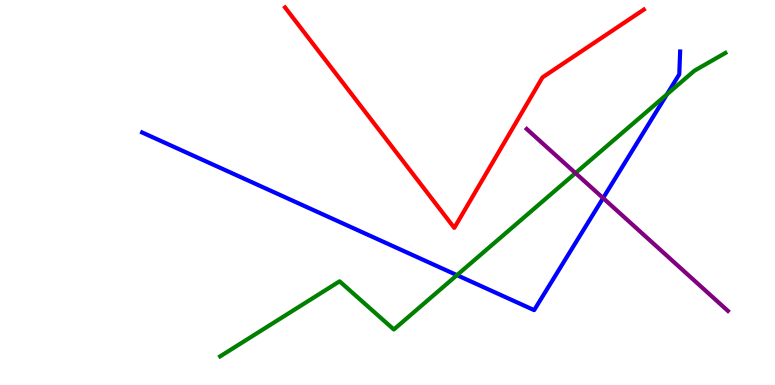[{'lines': ['blue', 'red'], 'intersections': []}, {'lines': ['green', 'red'], 'intersections': []}, {'lines': ['purple', 'red'], 'intersections': []}, {'lines': ['blue', 'green'], 'intersections': [{'x': 5.9, 'y': 2.85}, {'x': 8.61, 'y': 7.55}]}, {'lines': ['blue', 'purple'], 'intersections': [{'x': 7.78, 'y': 4.86}]}, {'lines': ['green', 'purple'], 'intersections': [{'x': 7.43, 'y': 5.5}]}]